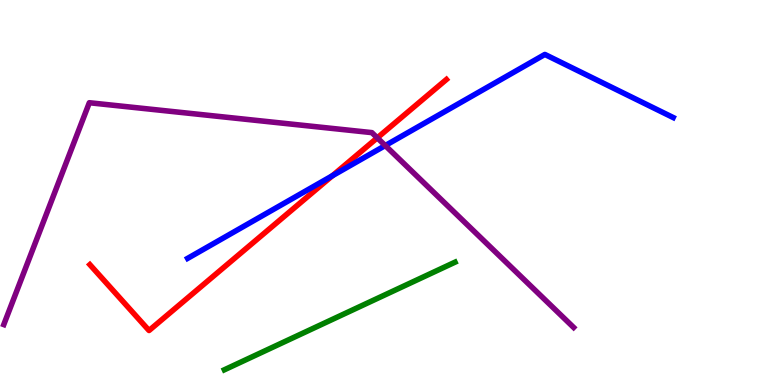[{'lines': ['blue', 'red'], 'intersections': [{'x': 4.29, 'y': 5.44}]}, {'lines': ['green', 'red'], 'intersections': []}, {'lines': ['purple', 'red'], 'intersections': [{'x': 4.87, 'y': 6.42}]}, {'lines': ['blue', 'green'], 'intersections': []}, {'lines': ['blue', 'purple'], 'intersections': [{'x': 4.97, 'y': 6.22}]}, {'lines': ['green', 'purple'], 'intersections': []}]